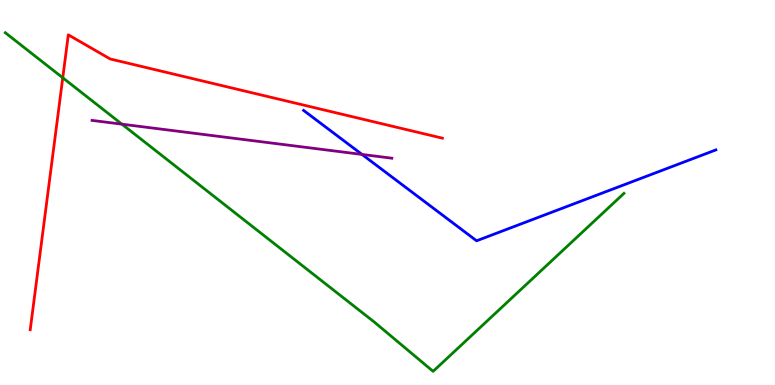[{'lines': ['blue', 'red'], 'intersections': []}, {'lines': ['green', 'red'], 'intersections': [{'x': 0.81, 'y': 7.98}]}, {'lines': ['purple', 'red'], 'intersections': []}, {'lines': ['blue', 'green'], 'intersections': []}, {'lines': ['blue', 'purple'], 'intersections': [{'x': 4.67, 'y': 5.99}]}, {'lines': ['green', 'purple'], 'intersections': [{'x': 1.57, 'y': 6.77}]}]